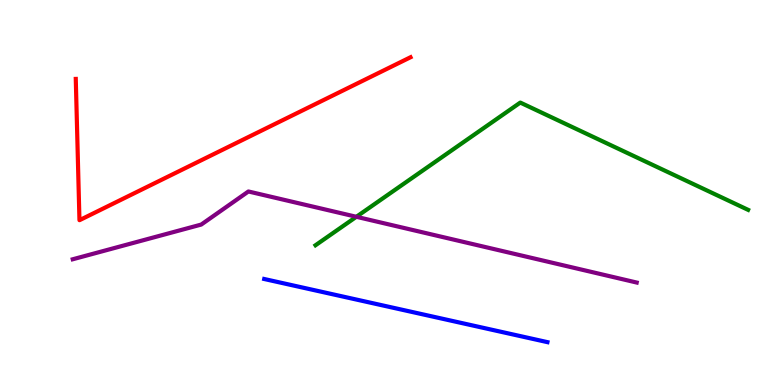[{'lines': ['blue', 'red'], 'intersections': []}, {'lines': ['green', 'red'], 'intersections': []}, {'lines': ['purple', 'red'], 'intersections': []}, {'lines': ['blue', 'green'], 'intersections': []}, {'lines': ['blue', 'purple'], 'intersections': []}, {'lines': ['green', 'purple'], 'intersections': [{'x': 4.6, 'y': 4.37}]}]